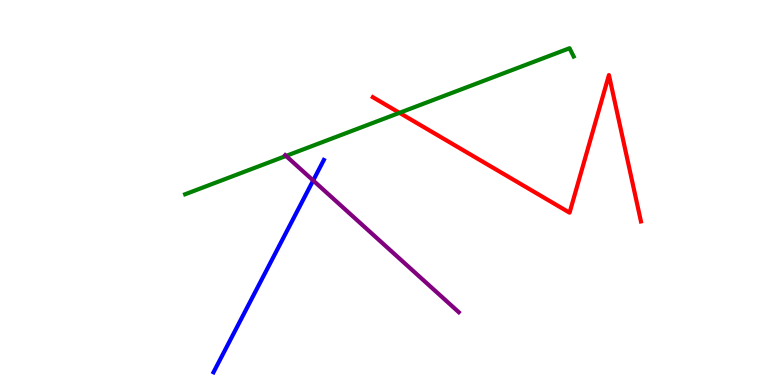[{'lines': ['blue', 'red'], 'intersections': []}, {'lines': ['green', 'red'], 'intersections': [{'x': 5.15, 'y': 7.07}]}, {'lines': ['purple', 'red'], 'intersections': []}, {'lines': ['blue', 'green'], 'intersections': []}, {'lines': ['blue', 'purple'], 'intersections': [{'x': 4.04, 'y': 5.31}]}, {'lines': ['green', 'purple'], 'intersections': [{'x': 3.69, 'y': 5.95}]}]